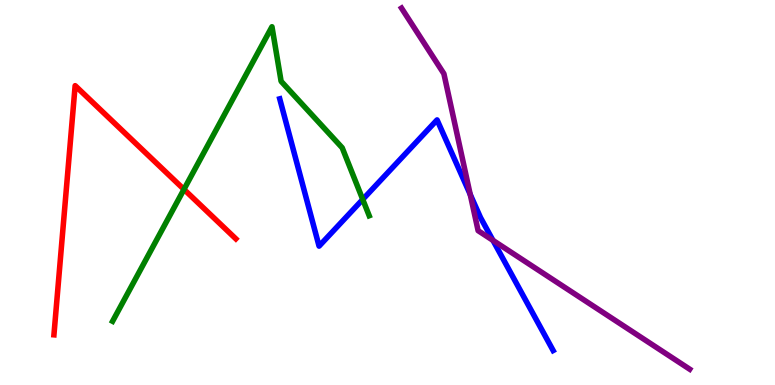[{'lines': ['blue', 'red'], 'intersections': []}, {'lines': ['green', 'red'], 'intersections': [{'x': 2.37, 'y': 5.08}]}, {'lines': ['purple', 'red'], 'intersections': []}, {'lines': ['blue', 'green'], 'intersections': [{'x': 4.68, 'y': 4.82}]}, {'lines': ['blue', 'purple'], 'intersections': [{'x': 6.07, 'y': 4.95}, {'x': 6.36, 'y': 3.76}]}, {'lines': ['green', 'purple'], 'intersections': []}]